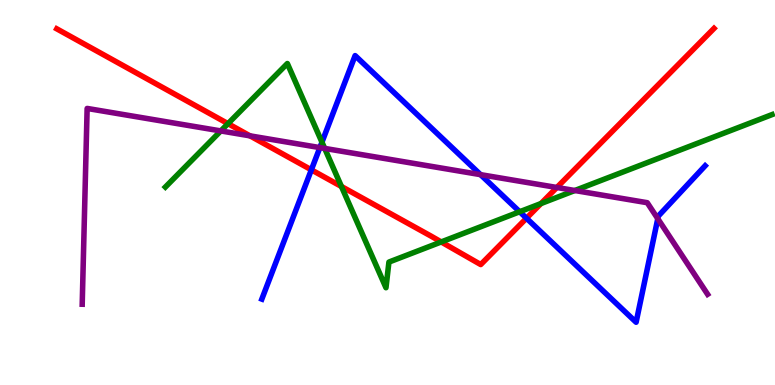[{'lines': ['blue', 'red'], 'intersections': [{'x': 4.02, 'y': 5.59}, {'x': 6.79, 'y': 4.33}]}, {'lines': ['green', 'red'], 'intersections': [{'x': 2.94, 'y': 6.79}, {'x': 4.41, 'y': 5.16}, {'x': 5.69, 'y': 3.72}, {'x': 6.98, 'y': 4.71}]}, {'lines': ['purple', 'red'], 'intersections': [{'x': 3.23, 'y': 6.47}, {'x': 7.19, 'y': 5.13}]}, {'lines': ['blue', 'green'], 'intersections': [{'x': 4.15, 'y': 6.31}, {'x': 6.71, 'y': 4.5}]}, {'lines': ['blue', 'purple'], 'intersections': [{'x': 4.13, 'y': 6.17}, {'x': 6.2, 'y': 5.46}, {'x': 8.49, 'y': 4.32}]}, {'lines': ['green', 'purple'], 'intersections': [{'x': 2.85, 'y': 6.6}, {'x': 4.19, 'y': 6.15}, {'x': 7.42, 'y': 5.05}]}]